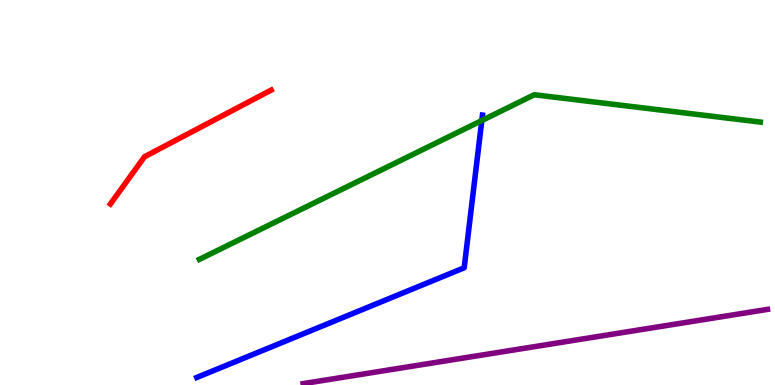[{'lines': ['blue', 'red'], 'intersections': []}, {'lines': ['green', 'red'], 'intersections': []}, {'lines': ['purple', 'red'], 'intersections': []}, {'lines': ['blue', 'green'], 'intersections': [{'x': 6.22, 'y': 6.87}]}, {'lines': ['blue', 'purple'], 'intersections': []}, {'lines': ['green', 'purple'], 'intersections': []}]